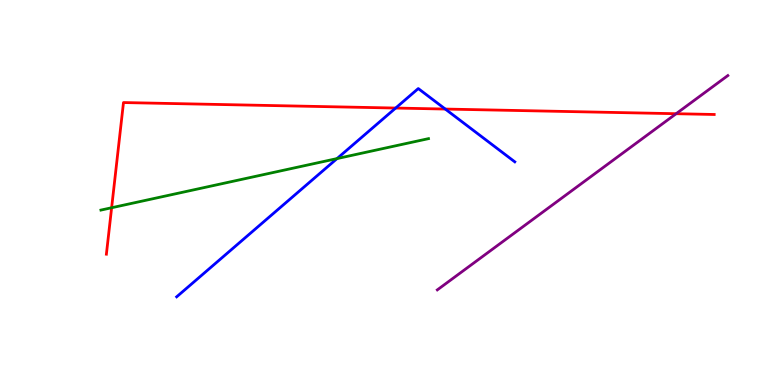[{'lines': ['blue', 'red'], 'intersections': [{'x': 5.11, 'y': 7.19}, {'x': 5.75, 'y': 7.17}]}, {'lines': ['green', 'red'], 'intersections': [{'x': 1.44, 'y': 4.6}]}, {'lines': ['purple', 'red'], 'intersections': [{'x': 8.72, 'y': 7.05}]}, {'lines': ['blue', 'green'], 'intersections': [{'x': 4.35, 'y': 5.88}]}, {'lines': ['blue', 'purple'], 'intersections': []}, {'lines': ['green', 'purple'], 'intersections': []}]